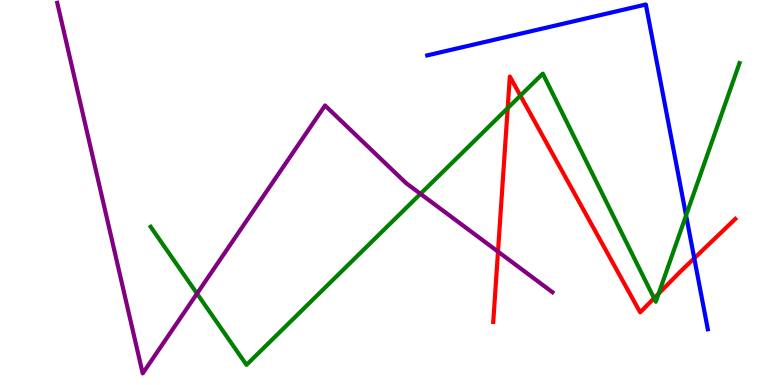[{'lines': ['blue', 'red'], 'intersections': [{'x': 8.96, 'y': 3.29}]}, {'lines': ['green', 'red'], 'intersections': [{'x': 6.55, 'y': 7.19}, {'x': 6.71, 'y': 7.52}, {'x': 8.44, 'y': 2.25}, {'x': 8.5, 'y': 2.37}]}, {'lines': ['purple', 'red'], 'intersections': [{'x': 6.43, 'y': 3.46}]}, {'lines': ['blue', 'green'], 'intersections': [{'x': 8.85, 'y': 4.41}]}, {'lines': ['blue', 'purple'], 'intersections': []}, {'lines': ['green', 'purple'], 'intersections': [{'x': 2.54, 'y': 2.37}, {'x': 5.43, 'y': 4.96}]}]